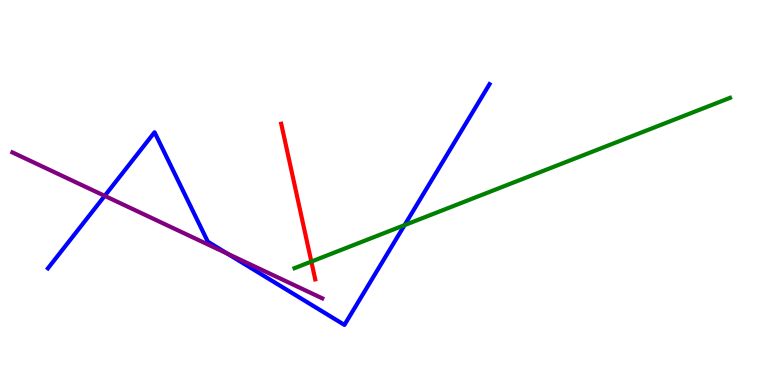[{'lines': ['blue', 'red'], 'intersections': []}, {'lines': ['green', 'red'], 'intersections': [{'x': 4.02, 'y': 3.21}]}, {'lines': ['purple', 'red'], 'intersections': []}, {'lines': ['blue', 'green'], 'intersections': [{'x': 5.22, 'y': 4.15}]}, {'lines': ['blue', 'purple'], 'intersections': [{'x': 1.35, 'y': 4.91}, {'x': 2.94, 'y': 3.41}]}, {'lines': ['green', 'purple'], 'intersections': []}]